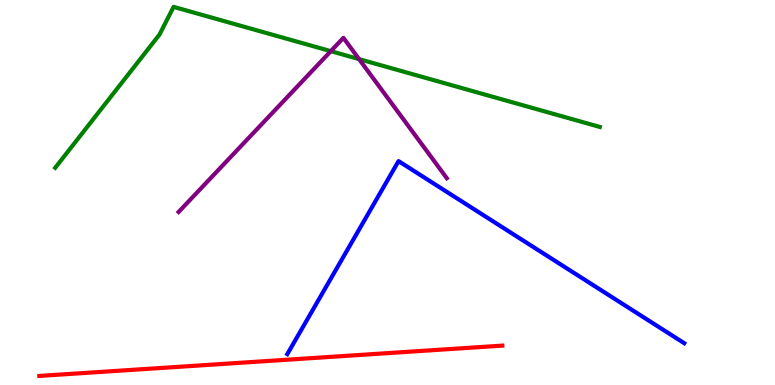[{'lines': ['blue', 'red'], 'intersections': []}, {'lines': ['green', 'red'], 'intersections': []}, {'lines': ['purple', 'red'], 'intersections': []}, {'lines': ['blue', 'green'], 'intersections': []}, {'lines': ['blue', 'purple'], 'intersections': []}, {'lines': ['green', 'purple'], 'intersections': [{'x': 4.27, 'y': 8.67}, {'x': 4.63, 'y': 8.46}]}]